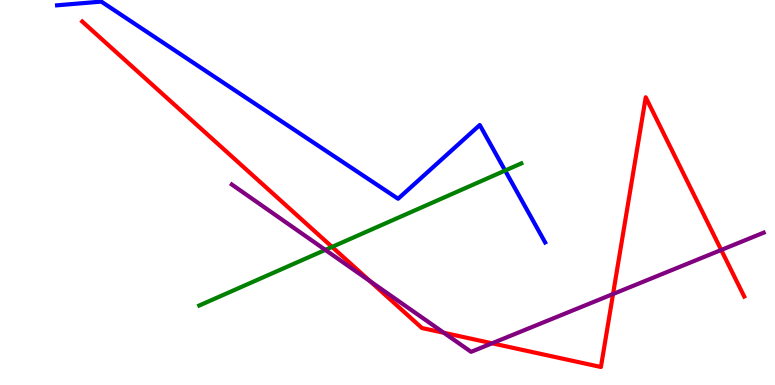[{'lines': ['blue', 'red'], 'intersections': []}, {'lines': ['green', 'red'], 'intersections': [{'x': 4.28, 'y': 3.59}]}, {'lines': ['purple', 'red'], 'intersections': [{'x': 4.77, 'y': 2.7}, {'x': 5.73, 'y': 1.36}, {'x': 6.35, 'y': 1.08}, {'x': 7.91, 'y': 2.36}, {'x': 9.31, 'y': 3.51}]}, {'lines': ['blue', 'green'], 'intersections': [{'x': 6.52, 'y': 5.57}]}, {'lines': ['blue', 'purple'], 'intersections': []}, {'lines': ['green', 'purple'], 'intersections': [{'x': 4.2, 'y': 3.51}]}]